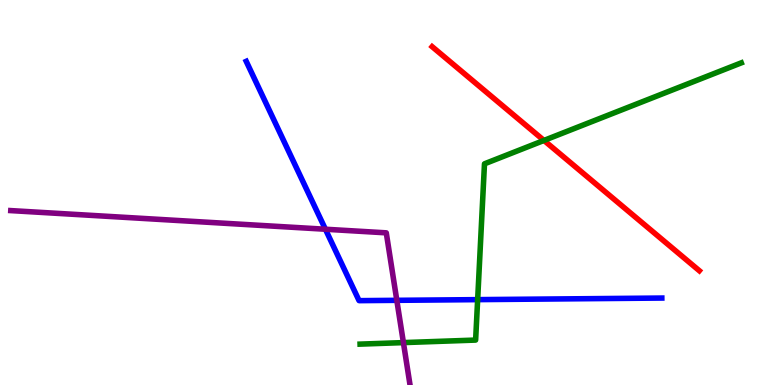[{'lines': ['blue', 'red'], 'intersections': []}, {'lines': ['green', 'red'], 'intersections': [{'x': 7.02, 'y': 6.35}]}, {'lines': ['purple', 'red'], 'intersections': []}, {'lines': ['blue', 'green'], 'intersections': [{'x': 6.16, 'y': 2.22}]}, {'lines': ['blue', 'purple'], 'intersections': [{'x': 4.2, 'y': 4.05}, {'x': 5.12, 'y': 2.2}]}, {'lines': ['green', 'purple'], 'intersections': [{'x': 5.21, 'y': 1.1}]}]